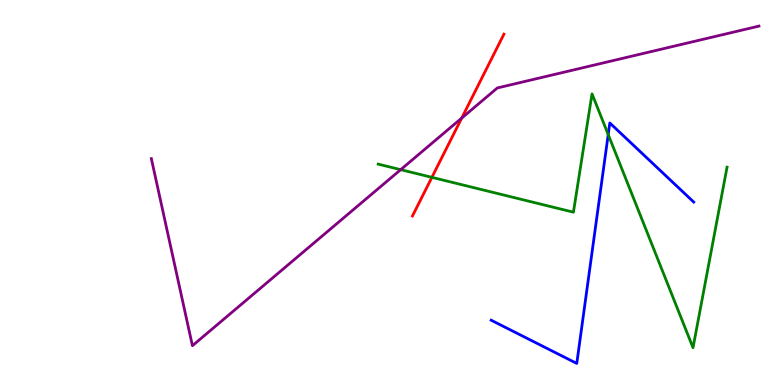[{'lines': ['blue', 'red'], 'intersections': []}, {'lines': ['green', 'red'], 'intersections': [{'x': 5.57, 'y': 5.39}]}, {'lines': ['purple', 'red'], 'intersections': [{'x': 5.96, 'y': 6.93}]}, {'lines': ['blue', 'green'], 'intersections': [{'x': 7.85, 'y': 6.51}]}, {'lines': ['blue', 'purple'], 'intersections': []}, {'lines': ['green', 'purple'], 'intersections': [{'x': 5.17, 'y': 5.59}]}]